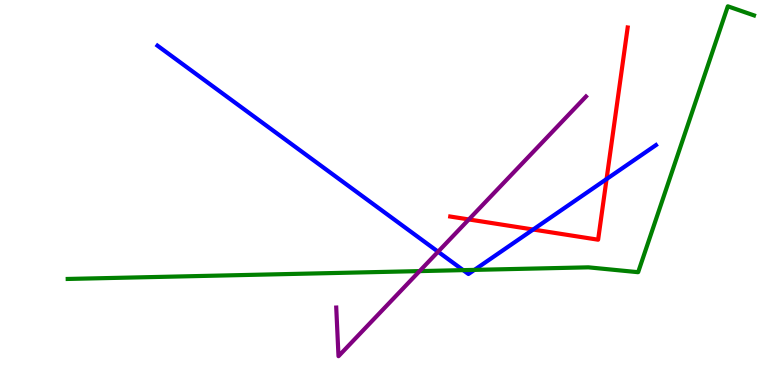[{'lines': ['blue', 'red'], 'intersections': [{'x': 6.88, 'y': 4.04}, {'x': 7.83, 'y': 5.35}]}, {'lines': ['green', 'red'], 'intersections': []}, {'lines': ['purple', 'red'], 'intersections': [{'x': 6.05, 'y': 4.3}]}, {'lines': ['blue', 'green'], 'intersections': [{'x': 5.98, 'y': 2.98}, {'x': 6.12, 'y': 2.99}]}, {'lines': ['blue', 'purple'], 'intersections': [{'x': 5.65, 'y': 3.46}]}, {'lines': ['green', 'purple'], 'intersections': [{'x': 5.41, 'y': 2.96}]}]